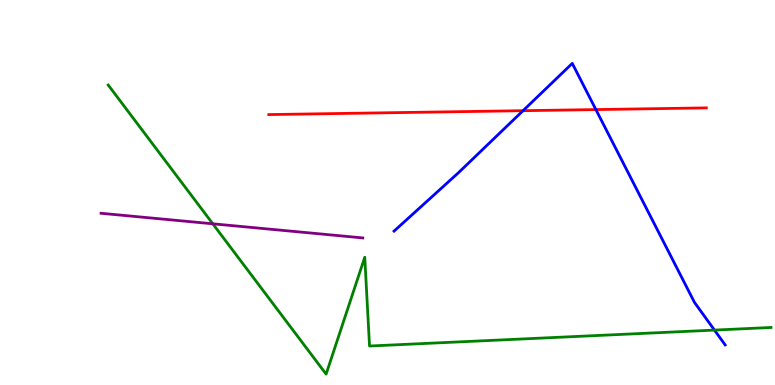[{'lines': ['blue', 'red'], 'intersections': [{'x': 6.75, 'y': 7.12}, {'x': 7.69, 'y': 7.15}]}, {'lines': ['green', 'red'], 'intersections': []}, {'lines': ['purple', 'red'], 'intersections': []}, {'lines': ['blue', 'green'], 'intersections': [{'x': 9.22, 'y': 1.43}]}, {'lines': ['blue', 'purple'], 'intersections': []}, {'lines': ['green', 'purple'], 'intersections': [{'x': 2.75, 'y': 4.19}]}]